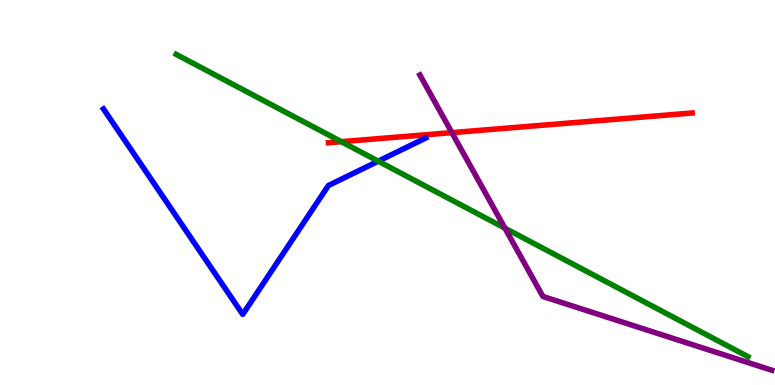[{'lines': ['blue', 'red'], 'intersections': []}, {'lines': ['green', 'red'], 'intersections': [{'x': 4.4, 'y': 6.32}]}, {'lines': ['purple', 'red'], 'intersections': [{'x': 5.83, 'y': 6.55}]}, {'lines': ['blue', 'green'], 'intersections': [{'x': 4.88, 'y': 5.81}]}, {'lines': ['blue', 'purple'], 'intersections': []}, {'lines': ['green', 'purple'], 'intersections': [{'x': 6.52, 'y': 4.07}]}]